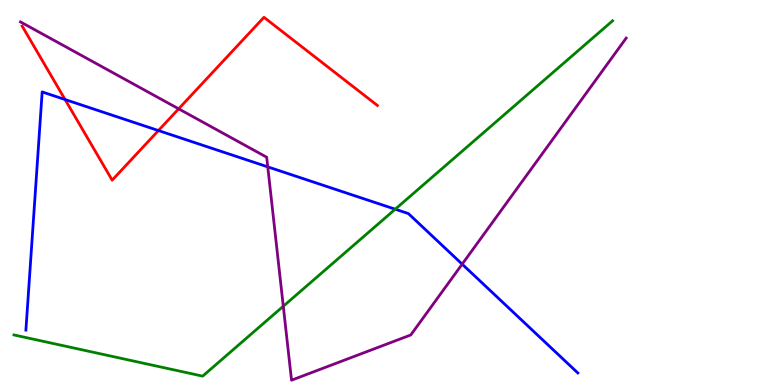[{'lines': ['blue', 'red'], 'intersections': [{'x': 0.84, 'y': 7.41}, {'x': 2.04, 'y': 6.61}]}, {'lines': ['green', 'red'], 'intersections': []}, {'lines': ['purple', 'red'], 'intersections': [{'x': 2.31, 'y': 7.17}]}, {'lines': ['blue', 'green'], 'intersections': [{'x': 5.1, 'y': 4.57}]}, {'lines': ['blue', 'purple'], 'intersections': [{'x': 3.45, 'y': 5.67}, {'x': 5.96, 'y': 3.14}]}, {'lines': ['green', 'purple'], 'intersections': [{'x': 3.66, 'y': 2.05}]}]